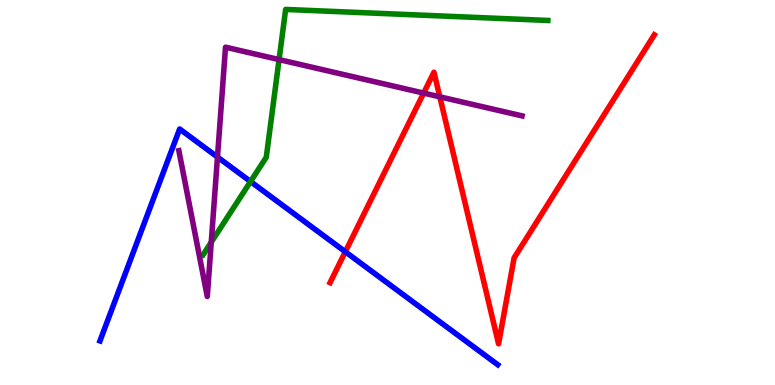[{'lines': ['blue', 'red'], 'intersections': [{'x': 4.46, 'y': 3.46}]}, {'lines': ['green', 'red'], 'intersections': []}, {'lines': ['purple', 'red'], 'intersections': [{'x': 5.47, 'y': 7.58}, {'x': 5.67, 'y': 7.49}]}, {'lines': ['blue', 'green'], 'intersections': [{'x': 3.23, 'y': 5.28}]}, {'lines': ['blue', 'purple'], 'intersections': [{'x': 2.81, 'y': 5.92}]}, {'lines': ['green', 'purple'], 'intersections': [{'x': 2.73, 'y': 3.71}, {'x': 3.6, 'y': 8.45}]}]